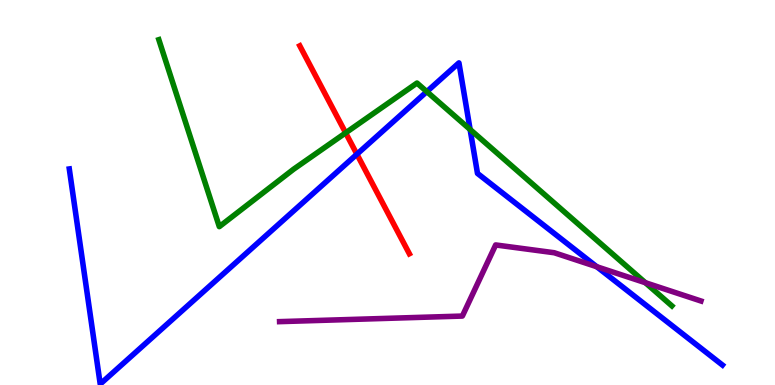[{'lines': ['blue', 'red'], 'intersections': [{'x': 4.61, 'y': 5.99}]}, {'lines': ['green', 'red'], 'intersections': [{'x': 4.46, 'y': 6.55}]}, {'lines': ['purple', 'red'], 'intersections': []}, {'lines': ['blue', 'green'], 'intersections': [{'x': 5.51, 'y': 7.62}, {'x': 6.07, 'y': 6.64}]}, {'lines': ['blue', 'purple'], 'intersections': [{'x': 7.7, 'y': 3.07}]}, {'lines': ['green', 'purple'], 'intersections': [{'x': 8.33, 'y': 2.66}]}]